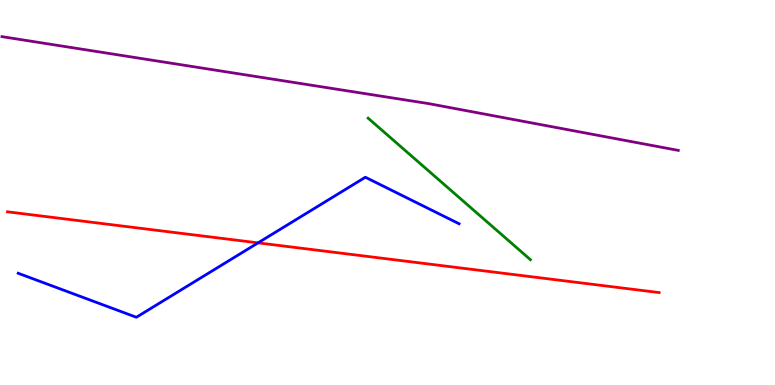[{'lines': ['blue', 'red'], 'intersections': [{'x': 3.33, 'y': 3.69}]}, {'lines': ['green', 'red'], 'intersections': []}, {'lines': ['purple', 'red'], 'intersections': []}, {'lines': ['blue', 'green'], 'intersections': []}, {'lines': ['blue', 'purple'], 'intersections': []}, {'lines': ['green', 'purple'], 'intersections': []}]